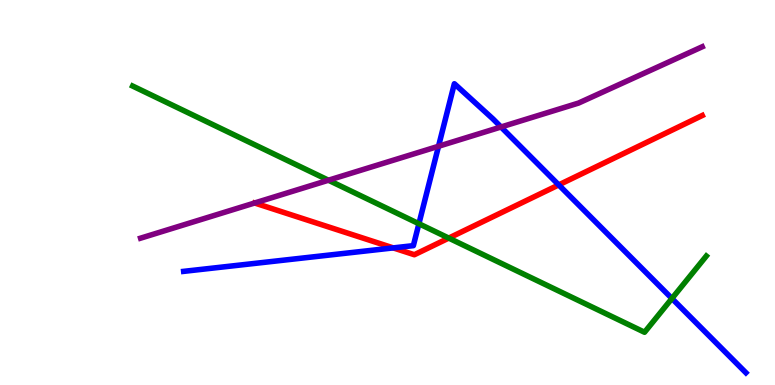[{'lines': ['blue', 'red'], 'intersections': [{'x': 5.07, 'y': 3.56}, {'x': 7.21, 'y': 5.2}]}, {'lines': ['green', 'red'], 'intersections': [{'x': 5.79, 'y': 3.82}]}, {'lines': ['purple', 'red'], 'intersections': []}, {'lines': ['blue', 'green'], 'intersections': [{'x': 5.41, 'y': 4.19}, {'x': 8.67, 'y': 2.25}]}, {'lines': ['blue', 'purple'], 'intersections': [{'x': 5.66, 'y': 6.2}, {'x': 6.46, 'y': 6.7}]}, {'lines': ['green', 'purple'], 'intersections': [{'x': 4.24, 'y': 5.32}]}]